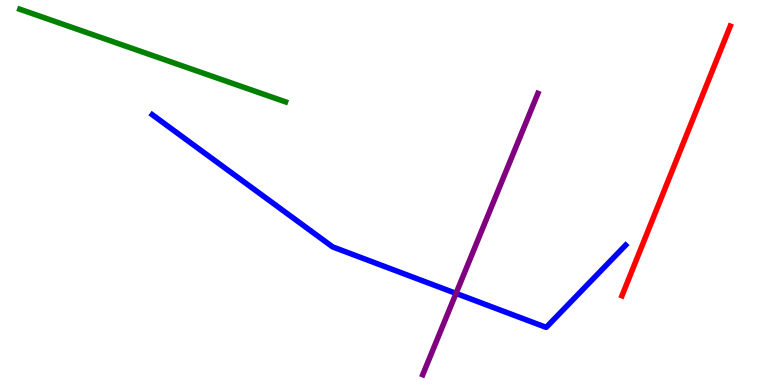[{'lines': ['blue', 'red'], 'intersections': []}, {'lines': ['green', 'red'], 'intersections': []}, {'lines': ['purple', 'red'], 'intersections': []}, {'lines': ['blue', 'green'], 'intersections': []}, {'lines': ['blue', 'purple'], 'intersections': [{'x': 5.88, 'y': 2.38}]}, {'lines': ['green', 'purple'], 'intersections': []}]